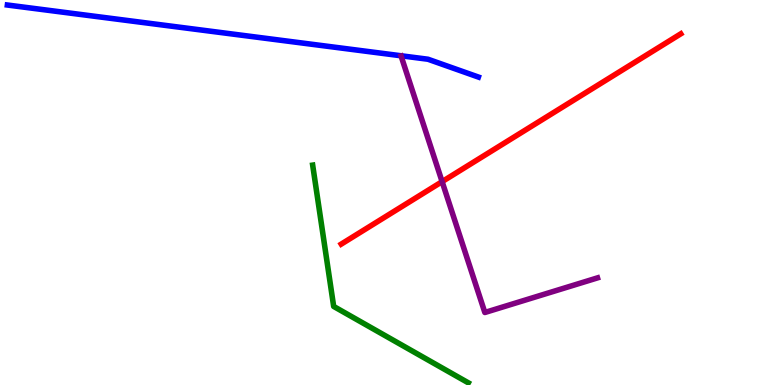[{'lines': ['blue', 'red'], 'intersections': []}, {'lines': ['green', 'red'], 'intersections': []}, {'lines': ['purple', 'red'], 'intersections': [{'x': 5.7, 'y': 5.28}]}, {'lines': ['blue', 'green'], 'intersections': []}, {'lines': ['blue', 'purple'], 'intersections': []}, {'lines': ['green', 'purple'], 'intersections': []}]